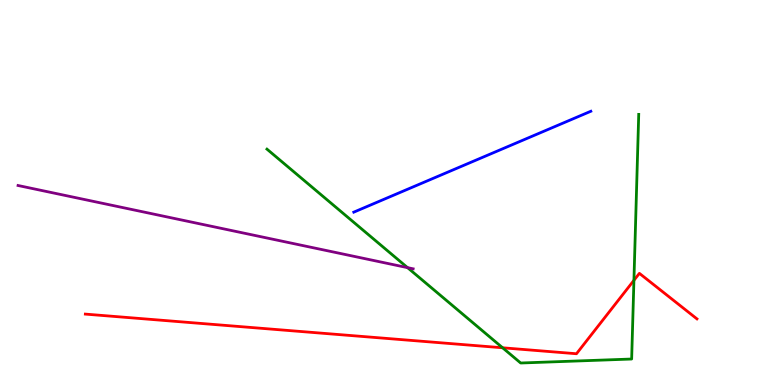[{'lines': ['blue', 'red'], 'intersections': []}, {'lines': ['green', 'red'], 'intersections': [{'x': 6.49, 'y': 0.967}, {'x': 8.18, 'y': 2.72}]}, {'lines': ['purple', 'red'], 'intersections': []}, {'lines': ['blue', 'green'], 'intersections': []}, {'lines': ['blue', 'purple'], 'intersections': []}, {'lines': ['green', 'purple'], 'intersections': [{'x': 5.26, 'y': 3.05}]}]